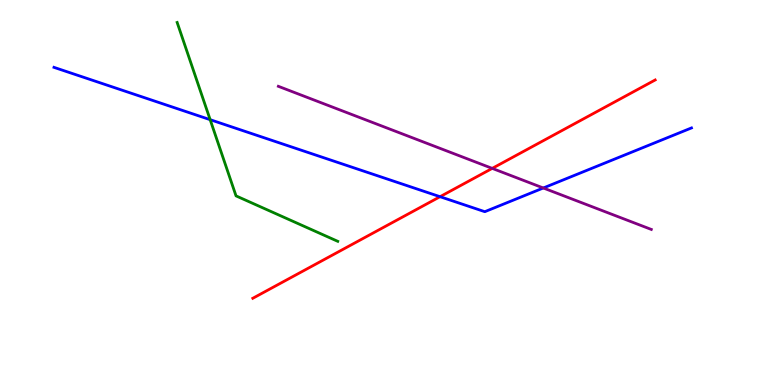[{'lines': ['blue', 'red'], 'intersections': [{'x': 5.68, 'y': 4.89}]}, {'lines': ['green', 'red'], 'intersections': []}, {'lines': ['purple', 'red'], 'intersections': [{'x': 6.35, 'y': 5.63}]}, {'lines': ['blue', 'green'], 'intersections': [{'x': 2.71, 'y': 6.89}]}, {'lines': ['blue', 'purple'], 'intersections': [{'x': 7.01, 'y': 5.12}]}, {'lines': ['green', 'purple'], 'intersections': []}]